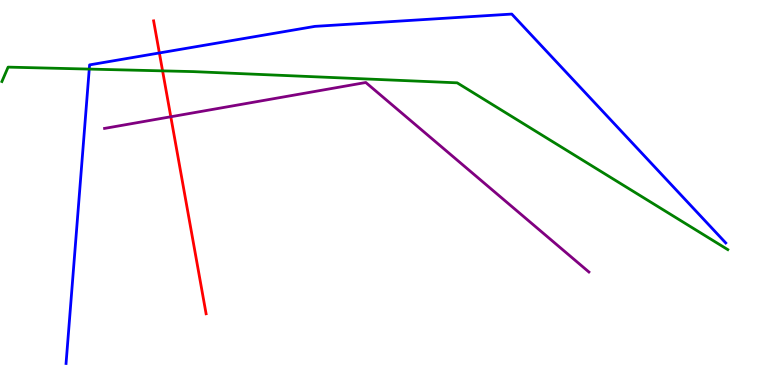[{'lines': ['blue', 'red'], 'intersections': [{'x': 2.06, 'y': 8.62}]}, {'lines': ['green', 'red'], 'intersections': [{'x': 2.1, 'y': 8.16}]}, {'lines': ['purple', 'red'], 'intersections': [{'x': 2.2, 'y': 6.97}]}, {'lines': ['blue', 'green'], 'intersections': [{'x': 1.15, 'y': 8.21}]}, {'lines': ['blue', 'purple'], 'intersections': []}, {'lines': ['green', 'purple'], 'intersections': []}]